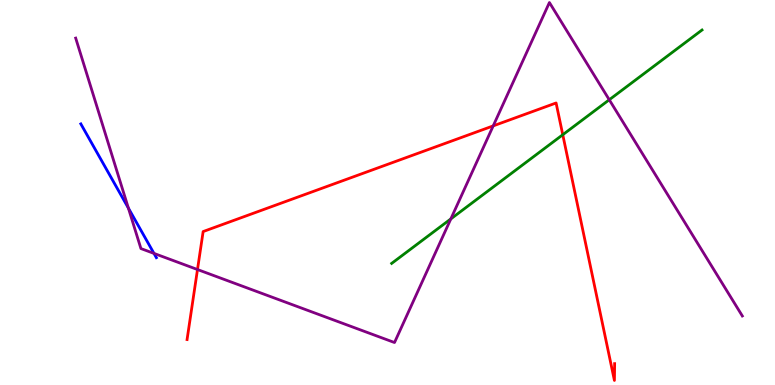[{'lines': ['blue', 'red'], 'intersections': []}, {'lines': ['green', 'red'], 'intersections': [{'x': 7.26, 'y': 6.5}]}, {'lines': ['purple', 'red'], 'intersections': [{'x': 2.55, 'y': 3.0}, {'x': 6.36, 'y': 6.73}]}, {'lines': ['blue', 'green'], 'intersections': []}, {'lines': ['blue', 'purple'], 'intersections': [{'x': 1.66, 'y': 4.59}, {'x': 1.99, 'y': 3.42}]}, {'lines': ['green', 'purple'], 'intersections': [{'x': 5.82, 'y': 4.31}, {'x': 7.86, 'y': 7.41}]}]